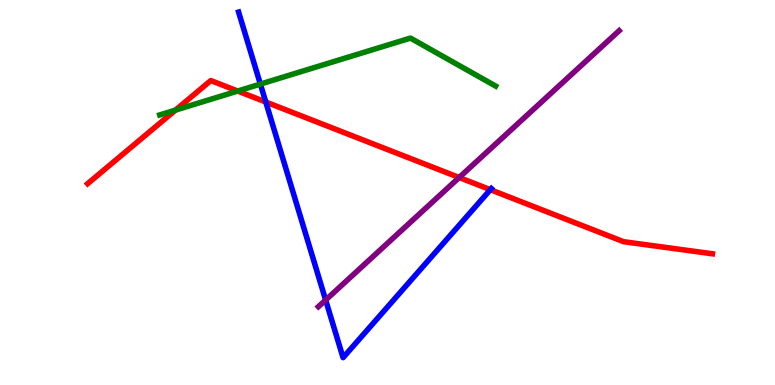[{'lines': ['blue', 'red'], 'intersections': [{'x': 3.43, 'y': 7.35}, {'x': 6.33, 'y': 5.07}]}, {'lines': ['green', 'red'], 'intersections': [{'x': 2.26, 'y': 7.14}, {'x': 3.07, 'y': 7.64}]}, {'lines': ['purple', 'red'], 'intersections': [{'x': 5.92, 'y': 5.39}]}, {'lines': ['blue', 'green'], 'intersections': [{'x': 3.36, 'y': 7.82}]}, {'lines': ['blue', 'purple'], 'intersections': [{'x': 4.2, 'y': 2.21}]}, {'lines': ['green', 'purple'], 'intersections': []}]